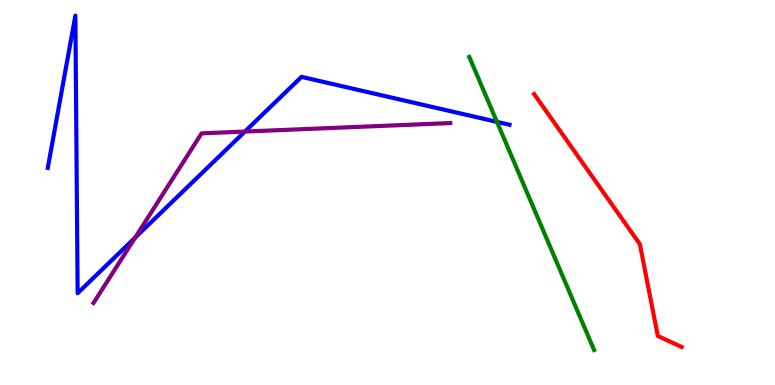[{'lines': ['blue', 'red'], 'intersections': []}, {'lines': ['green', 'red'], 'intersections': []}, {'lines': ['purple', 'red'], 'intersections': []}, {'lines': ['blue', 'green'], 'intersections': [{'x': 6.41, 'y': 6.83}]}, {'lines': ['blue', 'purple'], 'intersections': [{'x': 1.74, 'y': 3.83}, {'x': 3.16, 'y': 6.58}]}, {'lines': ['green', 'purple'], 'intersections': []}]